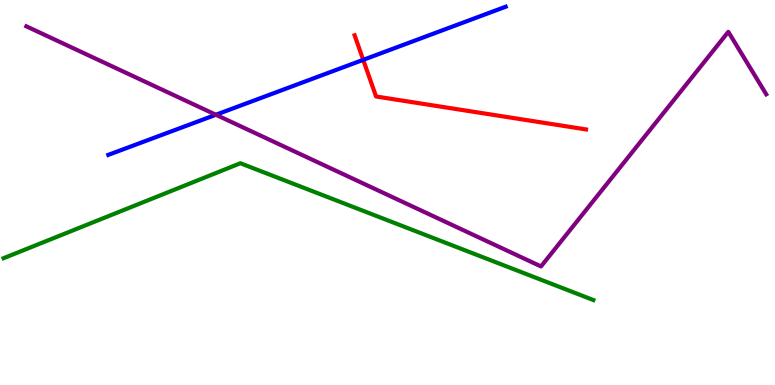[{'lines': ['blue', 'red'], 'intersections': [{'x': 4.69, 'y': 8.45}]}, {'lines': ['green', 'red'], 'intersections': []}, {'lines': ['purple', 'red'], 'intersections': []}, {'lines': ['blue', 'green'], 'intersections': []}, {'lines': ['blue', 'purple'], 'intersections': [{'x': 2.79, 'y': 7.02}]}, {'lines': ['green', 'purple'], 'intersections': []}]